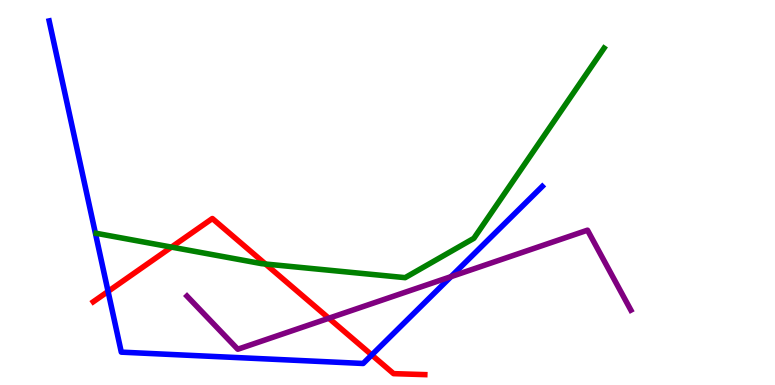[{'lines': ['blue', 'red'], 'intersections': [{'x': 1.39, 'y': 2.43}, {'x': 4.8, 'y': 0.78}]}, {'lines': ['green', 'red'], 'intersections': [{'x': 2.21, 'y': 3.58}, {'x': 3.43, 'y': 3.14}]}, {'lines': ['purple', 'red'], 'intersections': [{'x': 4.24, 'y': 1.73}]}, {'lines': ['blue', 'green'], 'intersections': []}, {'lines': ['blue', 'purple'], 'intersections': [{'x': 5.82, 'y': 2.81}]}, {'lines': ['green', 'purple'], 'intersections': []}]